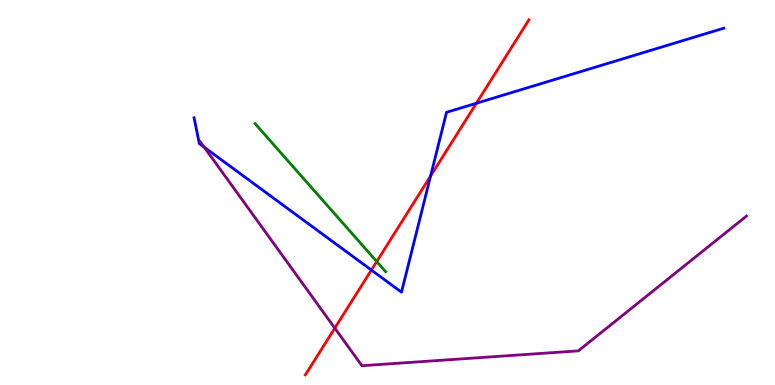[{'lines': ['blue', 'red'], 'intersections': [{'x': 4.79, 'y': 2.99}, {'x': 5.56, 'y': 5.43}, {'x': 6.15, 'y': 7.32}]}, {'lines': ['green', 'red'], 'intersections': [{'x': 4.86, 'y': 3.21}]}, {'lines': ['purple', 'red'], 'intersections': [{'x': 4.32, 'y': 1.48}]}, {'lines': ['blue', 'green'], 'intersections': []}, {'lines': ['blue', 'purple'], 'intersections': [{'x': 2.64, 'y': 6.18}]}, {'lines': ['green', 'purple'], 'intersections': []}]